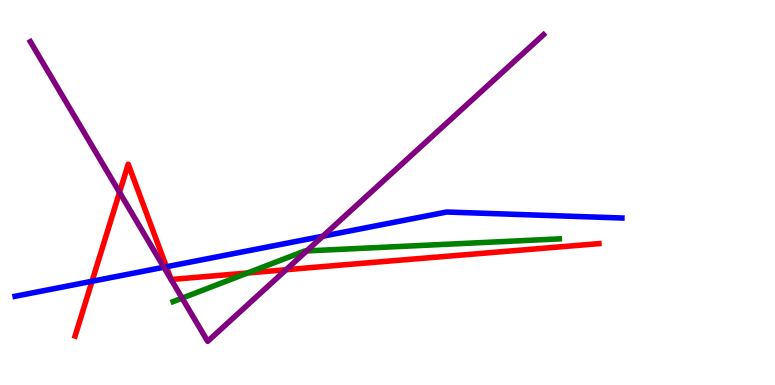[{'lines': ['blue', 'red'], 'intersections': [{'x': 1.19, 'y': 2.69}, {'x': 2.15, 'y': 3.07}]}, {'lines': ['green', 'red'], 'intersections': [{'x': 3.19, 'y': 2.91}]}, {'lines': ['purple', 'red'], 'intersections': [{'x': 1.54, 'y': 5.0}, {'x': 3.69, 'y': 2.99}]}, {'lines': ['blue', 'green'], 'intersections': []}, {'lines': ['blue', 'purple'], 'intersections': [{'x': 2.11, 'y': 3.06}, {'x': 4.17, 'y': 3.86}]}, {'lines': ['green', 'purple'], 'intersections': [{'x': 2.35, 'y': 2.26}, {'x': 3.96, 'y': 3.48}]}]